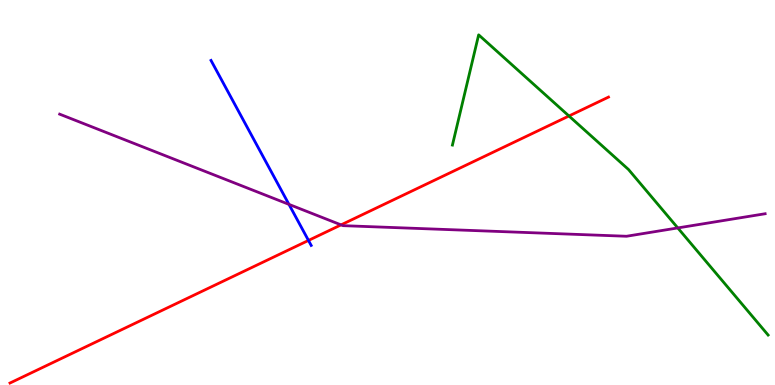[{'lines': ['blue', 'red'], 'intersections': [{'x': 3.98, 'y': 3.76}]}, {'lines': ['green', 'red'], 'intersections': [{'x': 7.34, 'y': 6.99}]}, {'lines': ['purple', 'red'], 'intersections': [{'x': 4.4, 'y': 4.16}]}, {'lines': ['blue', 'green'], 'intersections': []}, {'lines': ['blue', 'purple'], 'intersections': [{'x': 3.73, 'y': 4.69}]}, {'lines': ['green', 'purple'], 'intersections': [{'x': 8.75, 'y': 4.08}]}]